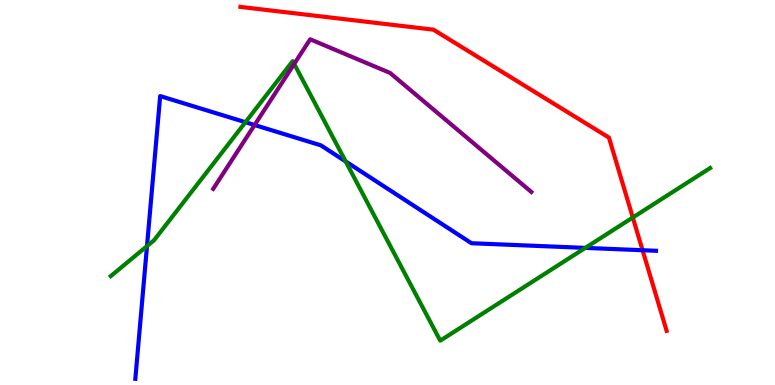[{'lines': ['blue', 'red'], 'intersections': [{'x': 8.29, 'y': 3.5}]}, {'lines': ['green', 'red'], 'intersections': [{'x': 8.17, 'y': 4.35}]}, {'lines': ['purple', 'red'], 'intersections': []}, {'lines': ['blue', 'green'], 'intersections': [{'x': 1.9, 'y': 3.61}, {'x': 3.17, 'y': 6.83}, {'x': 4.46, 'y': 5.81}, {'x': 7.55, 'y': 3.56}]}, {'lines': ['blue', 'purple'], 'intersections': [{'x': 3.28, 'y': 6.75}]}, {'lines': ['green', 'purple'], 'intersections': [{'x': 3.8, 'y': 8.34}]}]